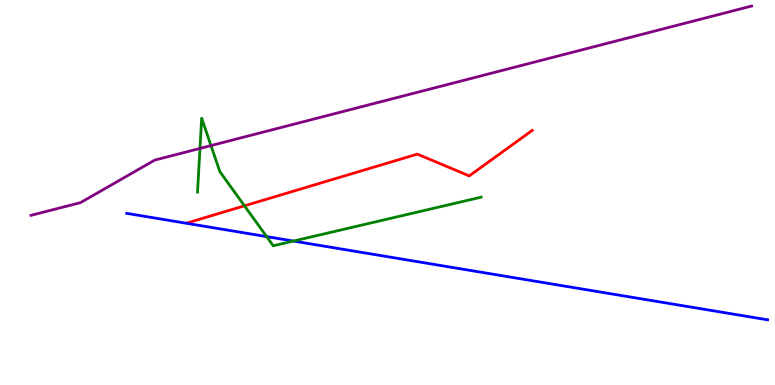[{'lines': ['blue', 'red'], 'intersections': []}, {'lines': ['green', 'red'], 'intersections': [{'x': 3.15, 'y': 4.65}]}, {'lines': ['purple', 'red'], 'intersections': []}, {'lines': ['blue', 'green'], 'intersections': [{'x': 3.44, 'y': 3.85}, {'x': 3.79, 'y': 3.74}]}, {'lines': ['blue', 'purple'], 'intersections': []}, {'lines': ['green', 'purple'], 'intersections': [{'x': 2.58, 'y': 6.14}, {'x': 2.72, 'y': 6.22}]}]